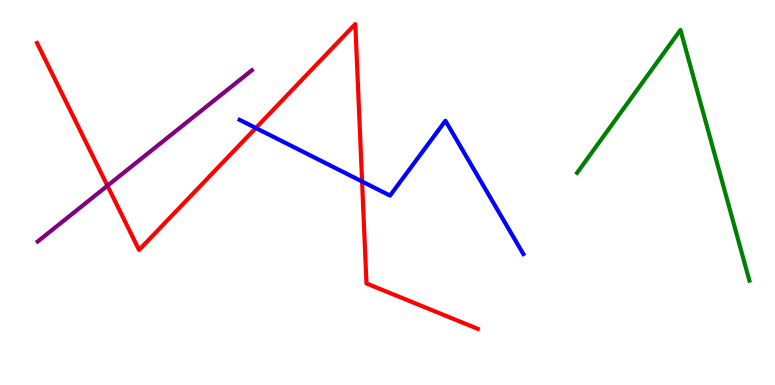[{'lines': ['blue', 'red'], 'intersections': [{'x': 3.3, 'y': 6.68}, {'x': 4.67, 'y': 5.29}]}, {'lines': ['green', 'red'], 'intersections': []}, {'lines': ['purple', 'red'], 'intersections': [{'x': 1.39, 'y': 5.18}]}, {'lines': ['blue', 'green'], 'intersections': []}, {'lines': ['blue', 'purple'], 'intersections': []}, {'lines': ['green', 'purple'], 'intersections': []}]